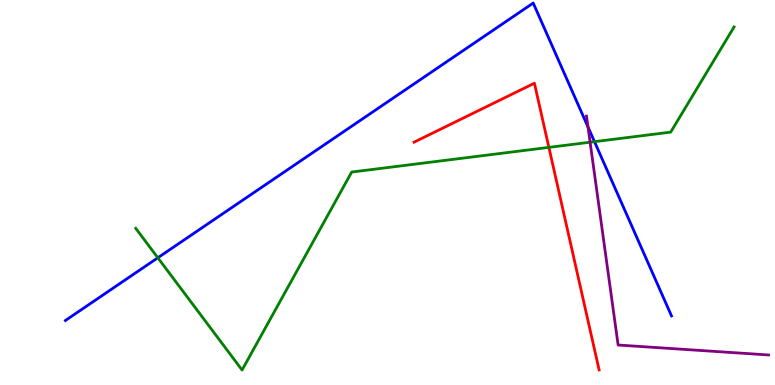[{'lines': ['blue', 'red'], 'intersections': []}, {'lines': ['green', 'red'], 'intersections': [{'x': 7.08, 'y': 6.17}]}, {'lines': ['purple', 'red'], 'intersections': []}, {'lines': ['blue', 'green'], 'intersections': [{'x': 2.04, 'y': 3.3}, {'x': 7.67, 'y': 6.32}]}, {'lines': ['blue', 'purple'], 'intersections': [{'x': 7.59, 'y': 6.7}]}, {'lines': ['green', 'purple'], 'intersections': [{'x': 7.61, 'y': 6.31}]}]